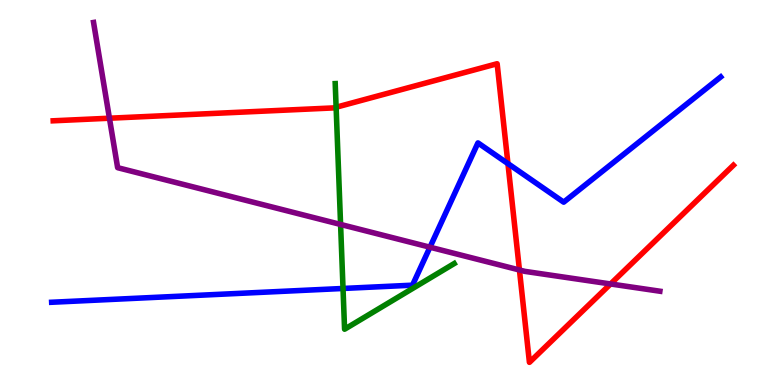[{'lines': ['blue', 'red'], 'intersections': [{'x': 6.55, 'y': 5.75}]}, {'lines': ['green', 'red'], 'intersections': [{'x': 4.34, 'y': 7.21}]}, {'lines': ['purple', 'red'], 'intersections': [{'x': 1.41, 'y': 6.93}, {'x': 6.7, 'y': 2.99}, {'x': 7.88, 'y': 2.62}]}, {'lines': ['blue', 'green'], 'intersections': [{'x': 4.43, 'y': 2.51}]}, {'lines': ['blue', 'purple'], 'intersections': [{'x': 5.55, 'y': 3.58}]}, {'lines': ['green', 'purple'], 'intersections': [{'x': 4.39, 'y': 4.17}]}]